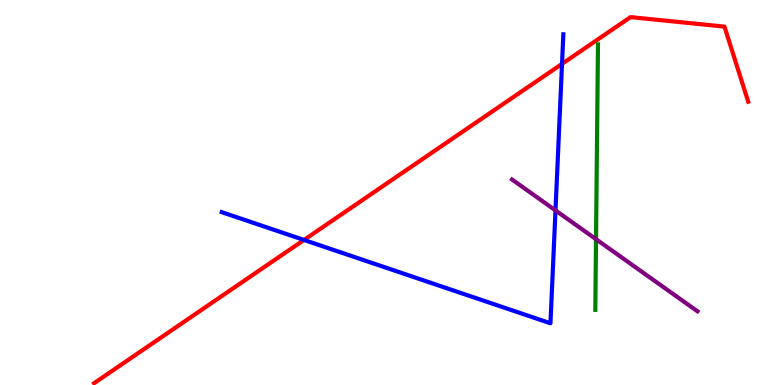[{'lines': ['blue', 'red'], 'intersections': [{'x': 3.92, 'y': 3.77}, {'x': 7.25, 'y': 8.34}]}, {'lines': ['green', 'red'], 'intersections': []}, {'lines': ['purple', 'red'], 'intersections': []}, {'lines': ['blue', 'green'], 'intersections': []}, {'lines': ['blue', 'purple'], 'intersections': [{'x': 7.17, 'y': 4.54}]}, {'lines': ['green', 'purple'], 'intersections': [{'x': 7.69, 'y': 3.79}]}]